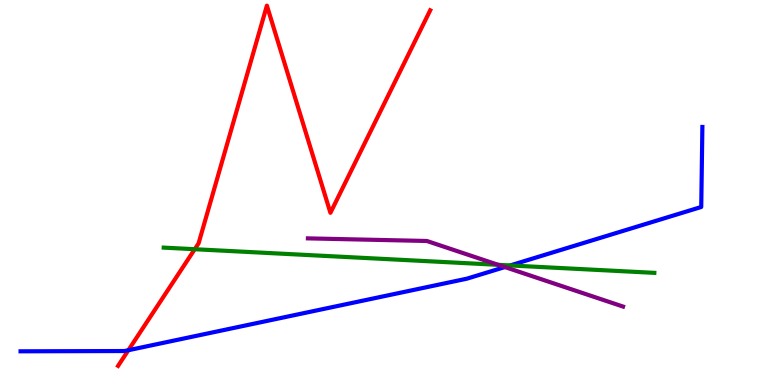[{'lines': ['blue', 'red'], 'intersections': [{'x': 1.66, 'y': 0.903}]}, {'lines': ['green', 'red'], 'intersections': [{'x': 2.51, 'y': 3.53}]}, {'lines': ['purple', 'red'], 'intersections': []}, {'lines': ['blue', 'green'], 'intersections': [{'x': 6.58, 'y': 3.11}]}, {'lines': ['blue', 'purple'], 'intersections': [{'x': 6.51, 'y': 3.06}]}, {'lines': ['green', 'purple'], 'intersections': [{'x': 6.43, 'y': 3.12}]}]